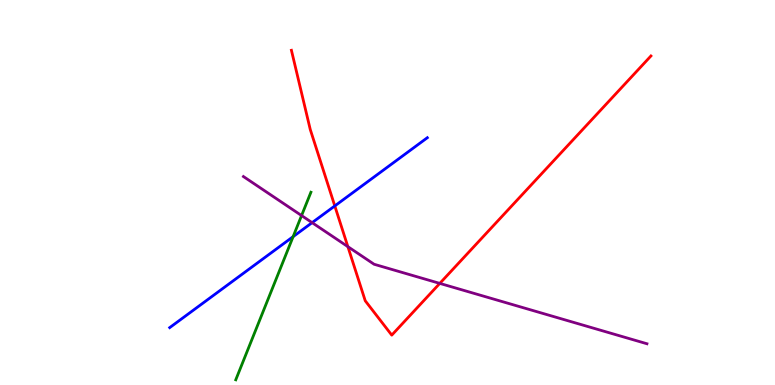[{'lines': ['blue', 'red'], 'intersections': [{'x': 4.32, 'y': 4.65}]}, {'lines': ['green', 'red'], 'intersections': []}, {'lines': ['purple', 'red'], 'intersections': [{'x': 4.49, 'y': 3.59}, {'x': 5.67, 'y': 2.64}]}, {'lines': ['blue', 'green'], 'intersections': [{'x': 3.78, 'y': 3.85}]}, {'lines': ['blue', 'purple'], 'intersections': [{'x': 4.03, 'y': 4.22}]}, {'lines': ['green', 'purple'], 'intersections': [{'x': 3.89, 'y': 4.4}]}]